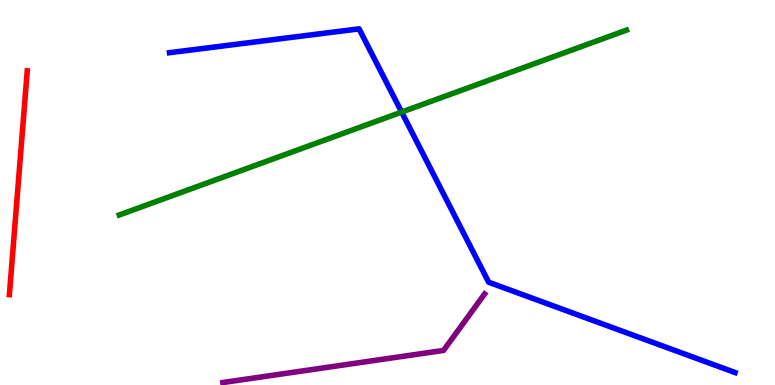[{'lines': ['blue', 'red'], 'intersections': []}, {'lines': ['green', 'red'], 'intersections': []}, {'lines': ['purple', 'red'], 'intersections': []}, {'lines': ['blue', 'green'], 'intersections': [{'x': 5.18, 'y': 7.09}]}, {'lines': ['blue', 'purple'], 'intersections': []}, {'lines': ['green', 'purple'], 'intersections': []}]